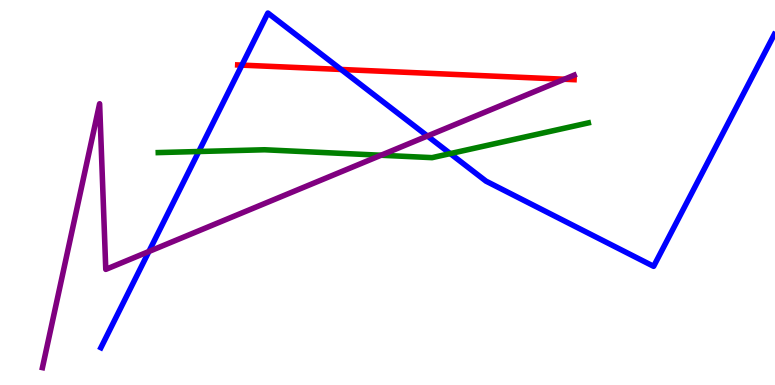[{'lines': ['blue', 'red'], 'intersections': [{'x': 3.12, 'y': 8.31}, {'x': 4.4, 'y': 8.2}]}, {'lines': ['green', 'red'], 'intersections': []}, {'lines': ['purple', 'red'], 'intersections': [{'x': 7.28, 'y': 7.94}]}, {'lines': ['blue', 'green'], 'intersections': [{'x': 2.56, 'y': 6.06}, {'x': 5.81, 'y': 6.01}]}, {'lines': ['blue', 'purple'], 'intersections': [{'x': 1.92, 'y': 3.47}, {'x': 5.52, 'y': 6.47}]}, {'lines': ['green', 'purple'], 'intersections': [{'x': 4.92, 'y': 5.97}]}]